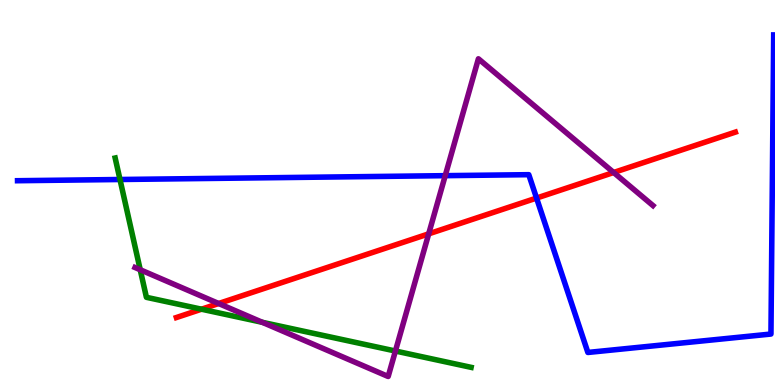[{'lines': ['blue', 'red'], 'intersections': [{'x': 6.92, 'y': 4.86}]}, {'lines': ['green', 'red'], 'intersections': [{'x': 2.6, 'y': 1.97}]}, {'lines': ['purple', 'red'], 'intersections': [{'x': 2.82, 'y': 2.12}, {'x': 5.53, 'y': 3.93}, {'x': 7.92, 'y': 5.52}]}, {'lines': ['blue', 'green'], 'intersections': [{'x': 1.55, 'y': 5.34}]}, {'lines': ['blue', 'purple'], 'intersections': [{'x': 5.74, 'y': 5.44}]}, {'lines': ['green', 'purple'], 'intersections': [{'x': 1.81, 'y': 2.99}, {'x': 3.39, 'y': 1.63}, {'x': 5.1, 'y': 0.883}]}]